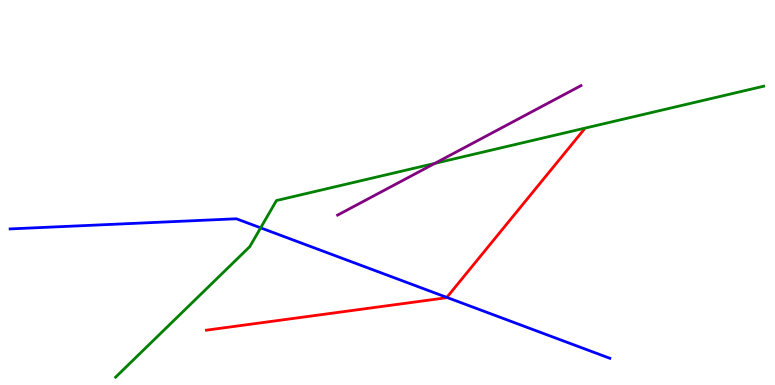[{'lines': ['blue', 'red'], 'intersections': [{'x': 5.77, 'y': 2.28}]}, {'lines': ['green', 'red'], 'intersections': []}, {'lines': ['purple', 'red'], 'intersections': []}, {'lines': ['blue', 'green'], 'intersections': [{'x': 3.36, 'y': 4.08}]}, {'lines': ['blue', 'purple'], 'intersections': []}, {'lines': ['green', 'purple'], 'intersections': [{'x': 5.61, 'y': 5.76}]}]